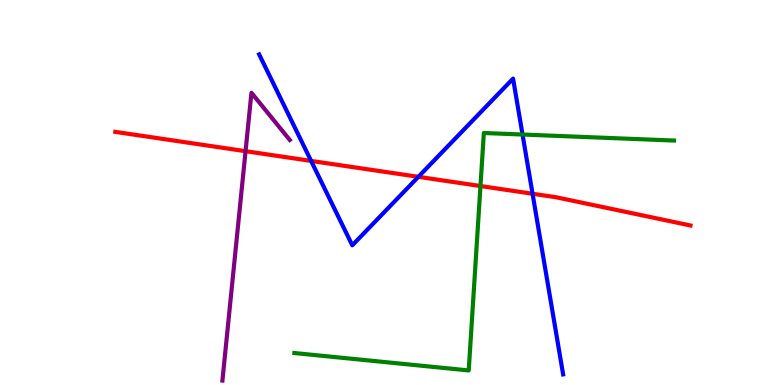[{'lines': ['blue', 'red'], 'intersections': [{'x': 4.01, 'y': 5.82}, {'x': 5.4, 'y': 5.41}, {'x': 6.87, 'y': 4.97}]}, {'lines': ['green', 'red'], 'intersections': [{'x': 6.2, 'y': 5.17}]}, {'lines': ['purple', 'red'], 'intersections': [{'x': 3.17, 'y': 6.07}]}, {'lines': ['blue', 'green'], 'intersections': [{'x': 6.74, 'y': 6.51}]}, {'lines': ['blue', 'purple'], 'intersections': []}, {'lines': ['green', 'purple'], 'intersections': []}]